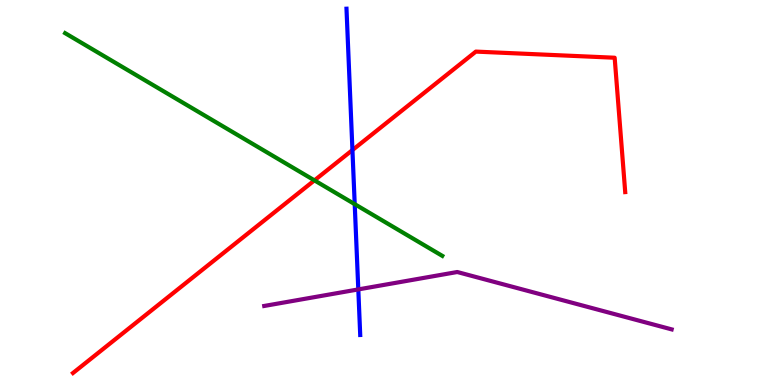[{'lines': ['blue', 'red'], 'intersections': [{'x': 4.55, 'y': 6.1}]}, {'lines': ['green', 'red'], 'intersections': [{'x': 4.06, 'y': 5.32}]}, {'lines': ['purple', 'red'], 'intersections': []}, {'lines': ['blue', 'green'], 'intersections': [{'x': 4.58, 'y': 4.7}]}, {'lines': ['blue', 'purple'], 'intersections': [{'x': 4.62, 'y': 2.48}]}, {'lines': ['green', 'purple'], 'intersections': []}]